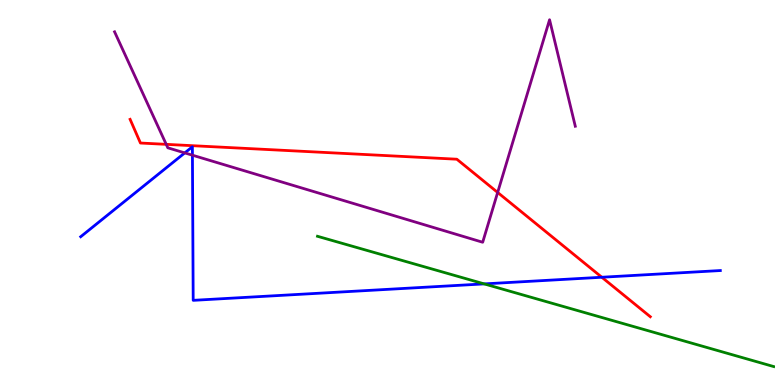[{'lines': ['blue', 'red'], 'intersections': [{'x': 7.77, 'y': 2.8}]}, {'lines': ['green', 'red'], 'intersections': []}, {'lines': ['purple', 'red'], 'intersections': [{'x': 2.14, 'y': 6.25}, {'x': 6.42, 'y': 5.0}]}, {'lines': ['blue', 'green'], 'intersections': [{'x': 6.25, 'y': 2.63}]}, {'lines': ['blue', 'purple'], 'intersections': [{'x': 2.38, 'y': 6.03}, {'x': 2.48, 'y': 5.97}]}, {'lines': ['green', 'purple'], 'intersections': []}]